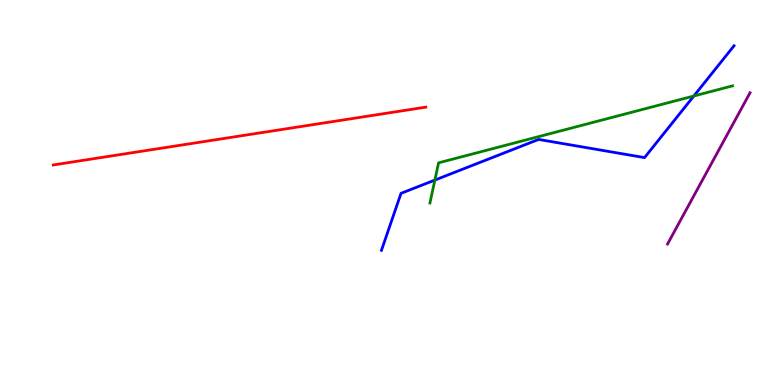[{'lines': ['blue', 'red'], 'intersections': []}, {'lines': ['green', 'red'], 'intersections': []}, {'lines': ['purple', 'red'], 'intersections': []}, {'lines': ['blue', 'green'], 'intersections': [{'x': 5.61, 'y': 5.32}, {'x': 8.95, 'y': 7.51}]}, {'lines': ['blue', 'purple'], 'intersections': []}, {'lines': ['green', 'purple'], 'intersections': []}]